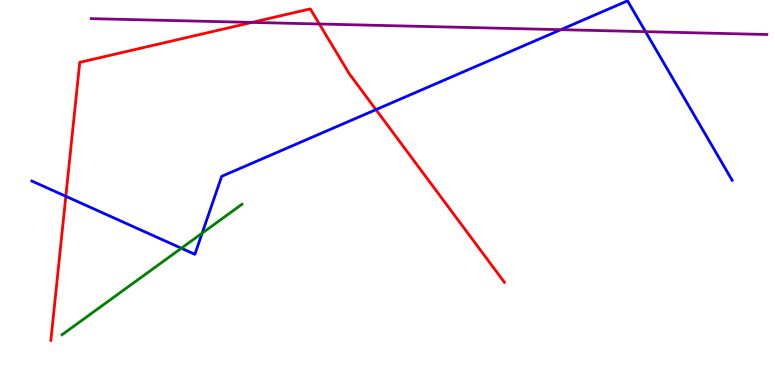[{'lines': ['blue', 'red'], 'intersections': [{'x': 0.849, 'y': 4.9}, {'x': 4.85, 'y': 7.15}]}, {'lines': ['green', 'red'], 'intersections': []}, {'lines': ['purple', 'red'], 'intersections': [{'x': 3.25, 'y': 9.42}, {'x': 4.12, 'y': 9.38}]}, {'lines': ['blue', 'green'], 'intersections': [{'x': 2.34, 'y': 3.55}, {'x': 2.61, 'y': 3.94}]}, {'lines': ['blue', 'purple'], 'intersections': [{'x': 7.24, 'y': 9.23}, {'x': 8.33, 'y': 9.18}]}, {'lines': ['green', 'purple'], 'intersections': []}]